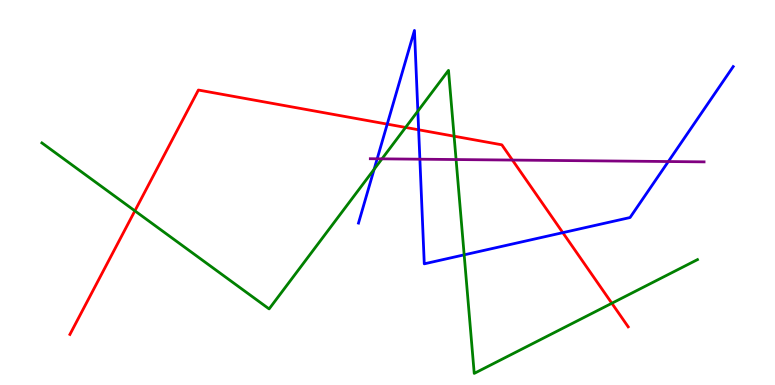[{'lines': ['blue', 'red'], 'intersections': [{'x': 5.0, 'y': 6.78}, {'x': 5.4, 'y': 6.63}, {'x': 7.26, 'y': 3.96}]}, {'lines': ['green', 'red'], 'intersections': [{'x': 1.74, 'y': 4.52}, {'x': 5.23, 'y': 6.69}, {'x': 5.86, 'y': 6.46}, {'x': 7.89, 'y': 2.12}]}, {'lines': ['purple', 'red'], 'intersections': [{'x': 6.61, 'y': 5.84}]}, {'lines': ['blue', 'green'], 'intersections': [{'x': 4.83, 'y': 5.6}, {'x': 5.39, 'y': 7.11}, {'x': 5.99, 'y': 3.38}]}, {'lines': ['blue', 'purple'], 'intersections': [{'x': 4.87, 'y': 5.88}, {'x': 5.42, 'y': 5.86}, {'x': 8.62, 'y': 5.8}]}, {'lines': ['green', 'purple'], 'intersections': [{'x': 4.93, 'y': 5.87}, {'x': 5.88, 'y': 5.86}]}]